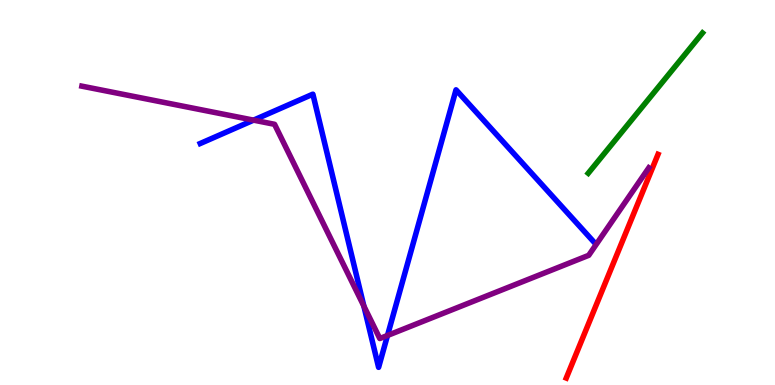[{'lines': ['blue', 'red'], 'intersections': []}, {'lines': ['green', 'red'], 'intersections': []}, {'lines': ['purple', 'red'], 'intersections': []}, {'lines': ['blue', 'green'], 'intersections': []}, {'lines': ['blue', 'purple'], 'intersections': [{'x': 3.27, 'y': 6.88}, {'x': 4.7, 'y': 2.05}, {'x': 5.0, 'y': 1.29}]}, {'lines': ['green', 'purple'], 'intersections': []}]